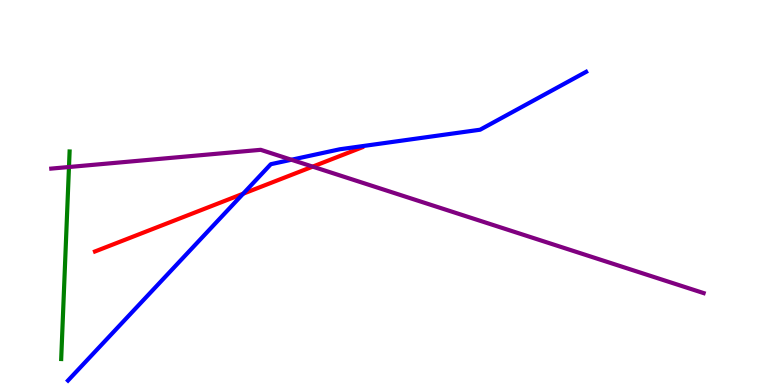[{'lines': ['blue', 'red'], 'intersections': [{'x': 3.14, 'y': 4.97}]}, {'lines': ['green', 'red'], 'intersections': []}, {'lines': ['purple', 'red'], 'intersections': [{'x': 4.03, 'y': 5.67}]}, {'lines': ['blue', 'green'], 'intersections': []}, {'lines': ['blue', 'purple'], 'intersections': [{'x': 3.76, 'y': 5.85}]}, {'lines': ['green', 'purple'], 'intersections': [{'x': 0.89, 'y': 5.66}]}]